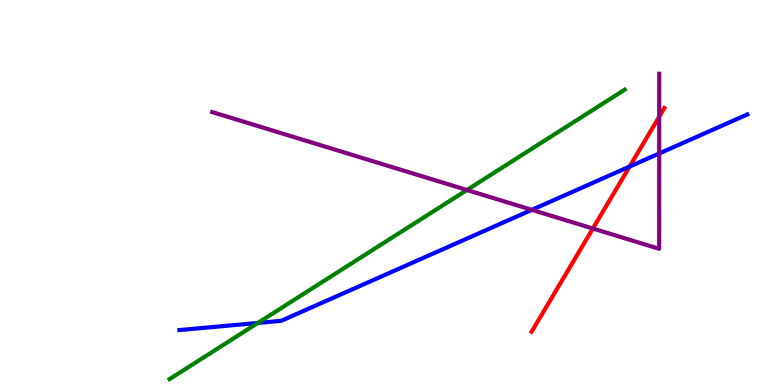[{'lines': ['blue', 'red'], 'intersections': [{'x': 8.12, 'y': 5.67}]}, {'lines': ['green', 'red'], 'intersections': []}, {'lines': ['purple', 'red'], 'intersections': [{'x': 7.65, 'y': 4.06}, {'x': 8.51, 'y': 6.97}]}, {'lines': ['blue', 'green'], 'intersections': [{'x': 3.33, 'y': 1.61}]}, {'lines': ['blue', 'purple'], 'intersections': [{'x': 6.86, 'y': 4.55}, {'x': 8.51, 'y': 6.01}]}, {'lines': ['green', 'purple'], 'intersections': [{'x': 6.03, 'y': 5.07}]}]